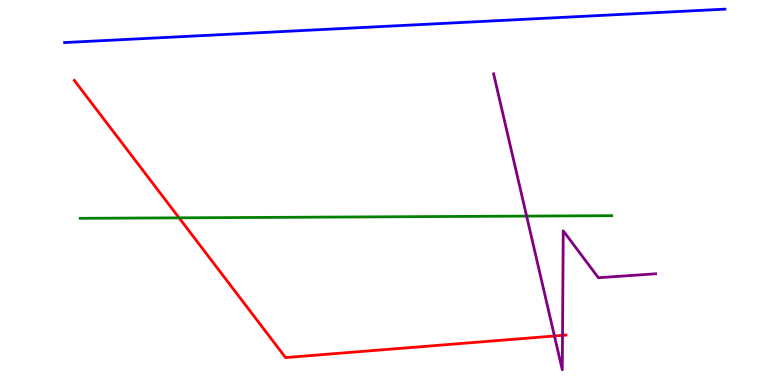[{'lines': ['blue', 'red'], 'intersections': []}, {'lines': ['green', 'red'], 'intersections': [{'x': 2.31, 'y': 4.34}]}, {'lines': ['purple', 'red'], 'intersections': [{'x': 7.15, 'y': 1.27}, {'x': 7.26, 'y': 1.29}]}, {'lines': ['blue', 'green'], 'intersections': []}, {'lines': ['blue', 'purple'], 'intersections': []}, {'lines': ['green', 'purple'], 'intersections': [{'x': 6.8, 'y': 4.39}]}]